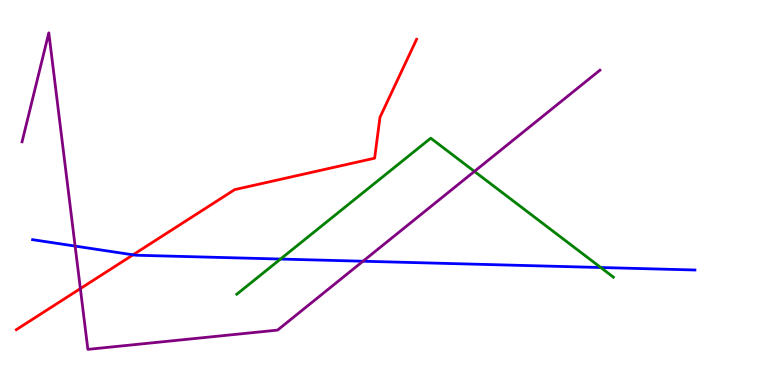[{'lines': ['blue', 'red'], 'intersections': [{'x': 1.72, 'y': 3.38}]}, {'lines': ['green', 'red'], 'intersections': []}, {'lines': ['purple', 'red'], 'intersections': [{'x': 1.04, 'y': 2.5}]}, {'lines': ['blue', 'green'], 'intersections': [{'x': 3.62, 'y': 3.27}, {'x': 7.75, 'y': 3.05}]}, {'lines': ['blue', 'purple'], 'intersections': [{'x': 0.969, 'y': 3.61}, {'x': 4.68, 'y': 3.21}]}, {'lines': ['green', 'purple'], 'intersections': [{'x': 6.12, 'y': 5.55}]}]